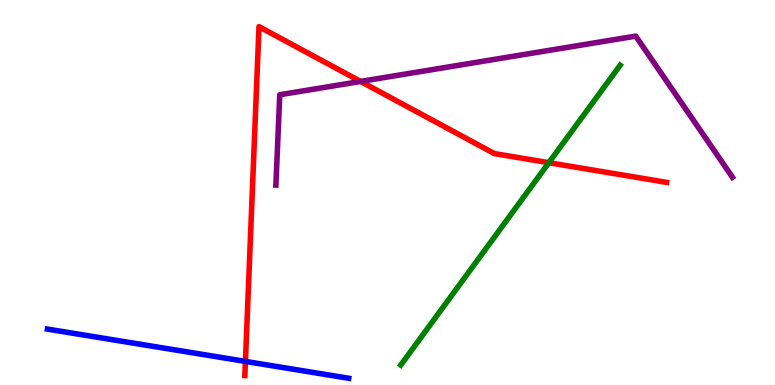[{'lines': ['blue', 'red'], 'intersections': [{'x': 3.17, 'y': 0.613}]}, {'lines': ['green', 'red'], 'intersections': [{'x': 7.08, 'y': 5.77}]}, {'lines': ['purple', 'red'], 'intersections': [{'x': 4.65, 'y': 7.88}]}, {'lines': ['blue', 'green'], 'intersections': []}, {'lines': ['blue', 'purple'], 'intersections': []}, {'lines': ['green', 'purple'], 'intersections': []}]